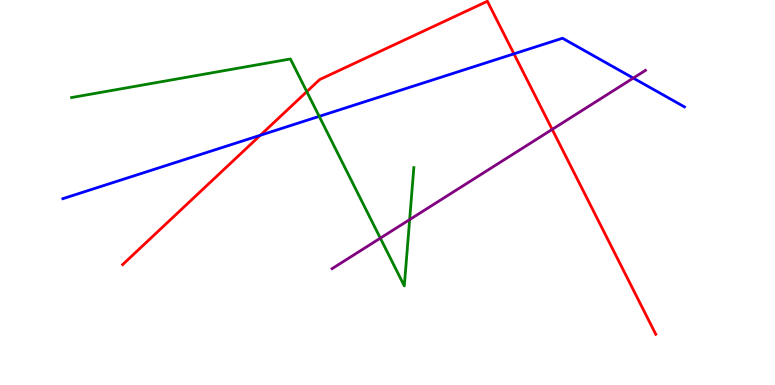[{'lines': ['blue', 'red'], 'intersections': [{'x': 3.36, 'y': 6.49}, {'x': 6.63, 'y': 8.6}]}, {'lines': ['green', 'red'], 'intersections': [{'x': 3.96, 'y': 7.62}]}, {'lines': ['purple', 'red'], 'intersections': [{'x': 7.12, 'y': 6.64}]}, {'lines': ['blue', 'green'], 'intersections': [{'x': 4.12, 'y': 6.98}]}, {'lines': ['blue', 'purple'], 'intersections': [{'x': 8.17, 'y': 7.97}]}, {'lines': ['green', 'purple'], 'intersections': [{'x': 4.91, 'y': 3.81}, {'x': 5.29, 'y': 4.3}]}]